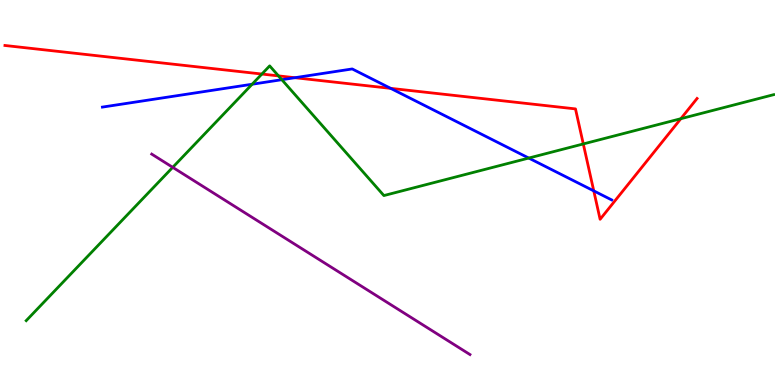[{'lines': ['blue', 'red'], 'intersections': [{'x': 3.8, 'y': 7.98}, {'x': 5.04, 'y': 7.71}, {'x': 7.66, 'y': 5.04}]}, {'lines': ['green', 'red'], 'intersections': [{'x': 3.38, 'y': 8.08}, {'x': 3.59, 'y': 8.03}, {'x': 7.53, 'y': 6.26}, {'x': 8.79, 'y': 6.92}]}, {'lines': ['purple', 'red'], 'intersections': []}, {'lines': ['blue', 'green'], 'intersections': [{'x': 3.25, 'y': 7.81}, {'x': 3.64, 'y': 7.93}, {'x': 6.82, 'y': 5.89}]}, {'lines': ['blue', 'purple'], 'intersections': []}, {'lines': ['green', 'purple'], 'intersections': [{'x': 2.23, 'y': 5.65}]}]